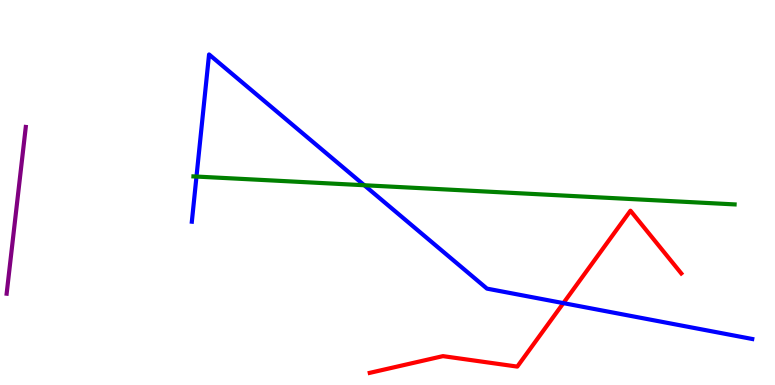[{'lines': ['blue', 'red'], 'intersections': [{'x': 7.27, 'y': 2.13}]}, {'lines': ['green', 'red'], 'intersections': []}, {'lines': ['purple', 'red'], 'intersections': []}, {'lines': ['blue', 'green'], 'intersections': [{'x': 2.54, 'y': 5.41}, {'x': 4.7, 'y': 5.19}]}, {'lines': ['blue', 'purple'], 'intersections': []}, {'lines': ['green', 'purple'], 'intersections': []}]